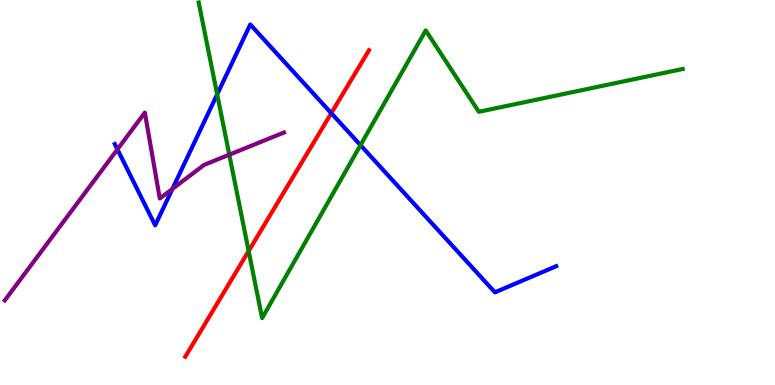[{'lines': ['blue', 'red'], 'intersections': [{'x': 4.27, 'y': 7.06}]}, {'lines': ['green', 'red'], 'intersections': [{'x': 3.21, 'y': 3.48}]}, {'lines': ['purple', 'red'], 'intersections': []}, {'lines': ['blue', 'green'], 'intersections': [{'x': 2.8, 'y': 7.55}, {'x': 4.65, 'y': 6.23}]}, {'lines': ['blue', 'purple'], 'intersections': [{'x': 1.52, 'y': 6.12}, {'x': 2.22, 'y': 5.09}]}, {'lines': ['green', 'purple'], 'intersections': [{'x': 2.96, 'y': 5.98}]}]